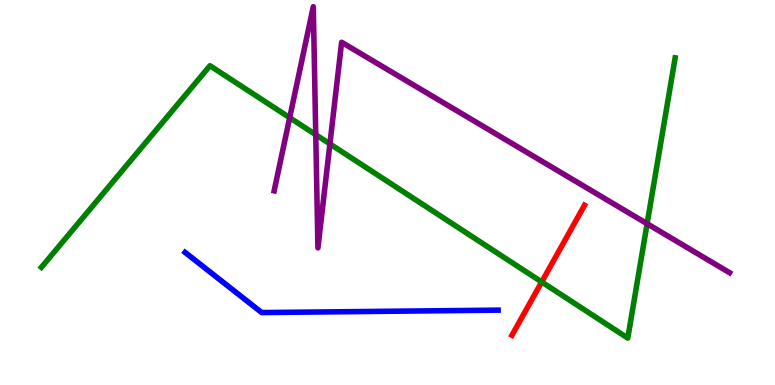[{'lines': ['blue', 'red'], 'intersections': []}, {'lines': ['green', 'red'], 'intersections': [{'x': 6.99, 'y': 2.68}]}, {'lines': ['purple', 'red'], 'intersections': []}, {'lines': ['blue', 'green'], 'intersections': []}, {'lines': ['blue', 'purple'], 'intersections': []}, {'lines': ['green', 'purple'], 'intersections': [{'x': 3.74, 'y': 6.94}, {'x': 4.07, 'y': 6.5}, {'x': 4.26, 'y': 6.26}, {'x': 8.35, 'y': 4.19}]}]